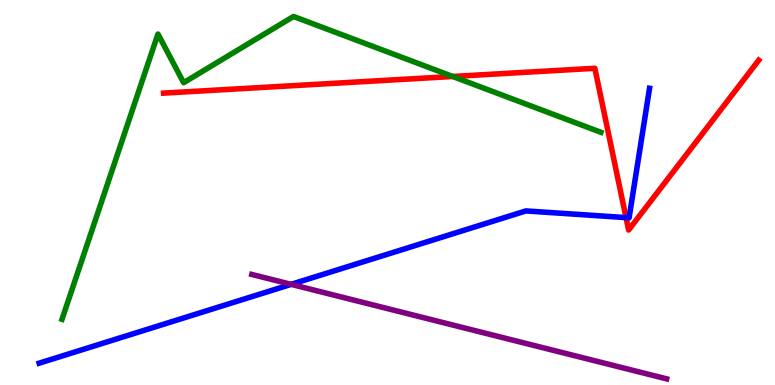[{'lines': ['blue', 'red'], 'intersections': [{'x': 8.08, 'y': 4.35}]}, {'lines': ['green', 'red'], 'intersections': [{'x': 5.84, 'y': 8.01}]}, {'lines': ['purple', 'red'], 'intersections': []}, {'lines': ['blue', 'green'], 'intersections': []}, {'lines': ['blue', 'purple'], 'intersections': [{'x': 3.76, 'y': 2.61}]}, {'lines': ['green', 'purple'], 'intersections': []}]